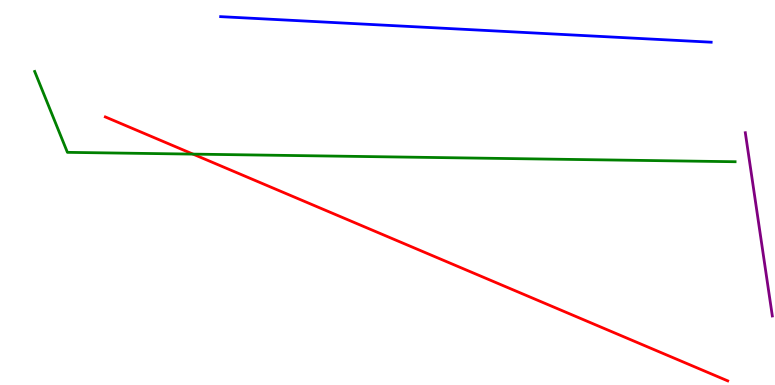[{'lines': ['blue', 'red'], 'intersections': []}, {'lines': ['green', 'red'], 'intersections': [{'x': 2.49, 'y': 6.0}]}, {'lines': ['purple', 'red'], 'intersections': []}, {'lines': ['blue', 'green'], 'intersections': []}, {'lines': ['blue', 'purple'], 'intersections': []}, {'lines': ['green', 'purple'], 'intersections': []}]